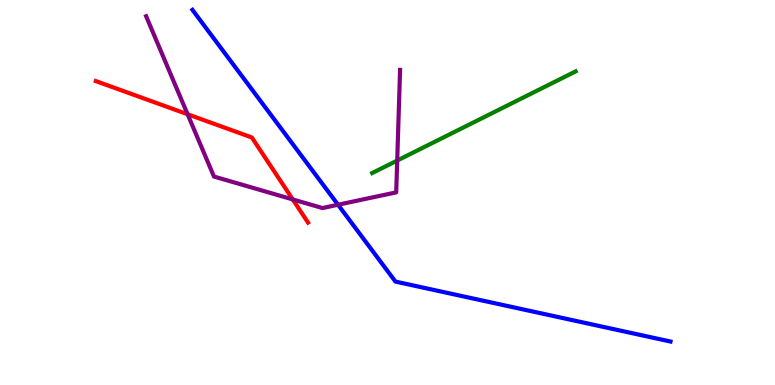[{'lines': ['blue', 'red'], 'intersections': []}, {'lines': ['green', 'red'], 'intersections': []}, {'lines': ['purple', 'red'], 'intersections': [{'x': 2.42, 'y': 7.03}, {'x': 3.78, 'y': 4.82}]}, {'lines': ['blue', 'green'], 'intersections': []}, {'lines': ['blue', 'purple'], 'intersections': [{'x': 4.36, 'y': 4.68}]}, {'lines': ['green', 'purple'], 'intersections': [{'x': 5.13, 'y': 5.83}]}]